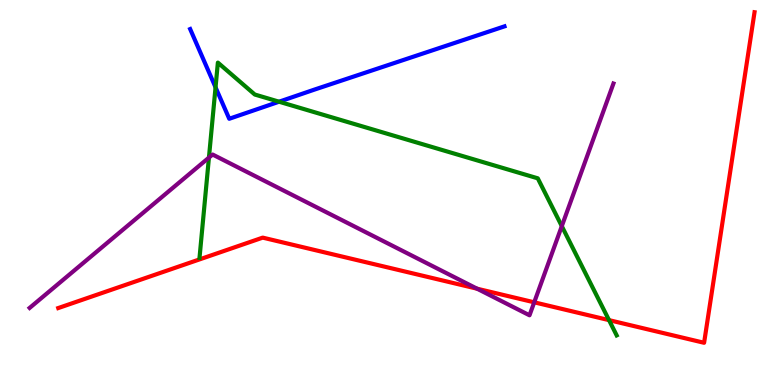[{'lines': ['blue', 'red'], 'intersections': []}, {'lines': ['green', 'red'], 'intersections': [{'x': 7.86, 'y': 1.68}]}, {'lines': ['purple', 'red'], 'intersections': [{'x': 6.16, 'y': 2.5}, {'x': 6.89, 'y': 2.15}]}, {'lines': ['blue', 'green'], 'intersections': [{'x': 2.78, 'y': 7.73}, {'x': 3.6, 'y': 7.36}]}, {'lines': ['blue', 'purple'], 'intersections': []}, {'lines': ['green', 'purple'], 'intersections': [{'x': 2.7, 'y': 5.91}, {'x': 7.25, 'y': 4.13}]}]